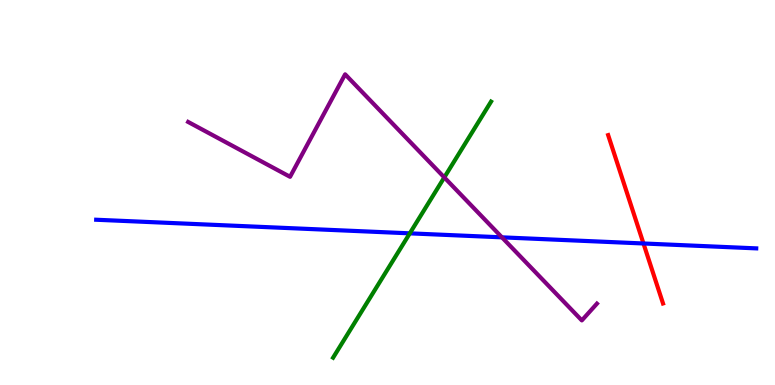[{'lines': ['blue', 'red'], 'intersections': [{'x': 8.3, 'y': 3.68}]}, {'lines': ['green', 'red'], 'intersections': []}, {'lines': ['purple', 'red'], 'intersections': []}, {'lines': ['blue', 'green'], 'intersections': [{'x': 5.29, 'y': 3.94}]}, {'lines': ['blue', 'purple'], 'intersections': [{'x': 6.48, 'y': 3.84}]}, {'lines': ['green', 'purple'], 'intersections': [{'x': 5.73, 'y': 5.39}]}]